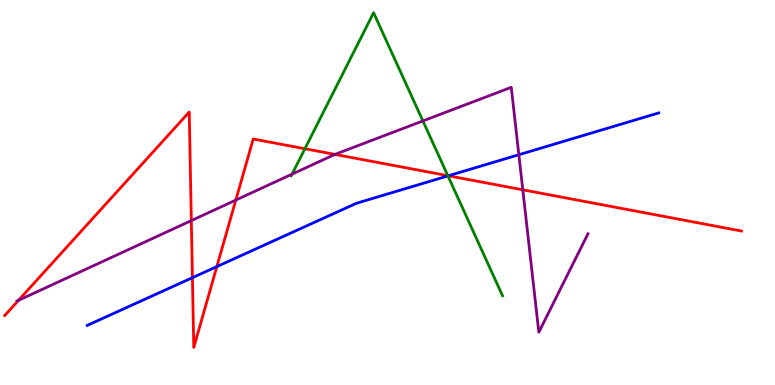[{'lines': ['blue', 'red'], 'intersections': [{'x': 2.48, 'y': 2.79}, {'x': 2.8, 'y': 3.08}, {'x': 5.79, 'y': 5.43}]}, {'lines': ['green', 'red'], 'intersections': [{'x': 3.93, 'y': 6.14}, {'x': 5.78, 'y': 5.44}]}, {'lines': ['purple', 'red'], 'intersections': [{'x': 0.239, 'y': 2.2}, {'x': 2.47, 'y': 4.27}, {'x': 3.04, 'y': 4.8}, {'x': 4.32, 'y': 5.99}, {'x': 6.75, 'y': 5.07}]}, {'lines': ['blue', 'green'], 'intersections': [{'x': 5.78, 'y': 5.43}]}, {'lines': ['blue', 'purple'], 'intersections': [{'x': 6.69, 'y': 5.98}]}, {'lines': ['green', 'purple'], 'intersections': [{'x': 3.77, 'y': 5.48}, {'x': 5.46, 'y': 6.86}]}]